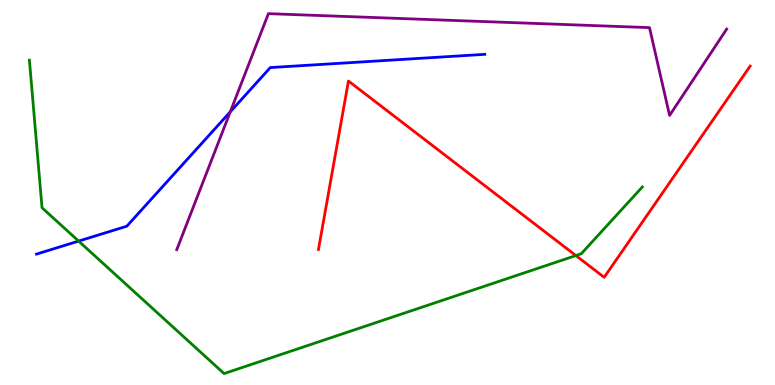[{'lines': ['blue', 'red'], 'intersections': []}, {'lines': ['green', 'red'], 'intersections': [{'x': 7.43, 'y': 3.36}]}, {'lines': ['purple', 'red'], 'intersections': []}, {'lines': ['blue', 'green'], 'intersections': [{'x': 1.01, 'y': 3.74}]}, {'lines': ['blue', 'purple'], 'intersections': [{'x': 2.97, 'y': 7.1}]}, {'lines': ['green', 'purple'], 'intersections': []}]